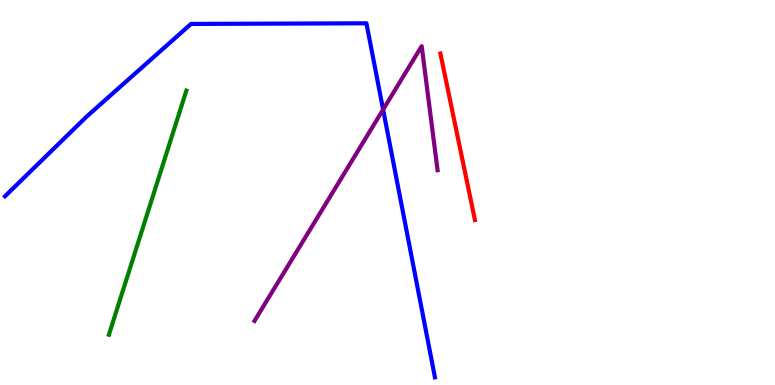[{'lines': ['blue', 'red'], 'intersections': []}, {'lines': ['green', 'red'], 'intersections': []}, {'lines': ['purple', 'red'], 'intersections': []}, {'lines': ['blue', 'green'], 'intersections': []}, {'lines': ['blue', 'purple'], 'intersections': [{'x': 4.94, 'y': 7.15}]}, {'lines': ['green', 'purple'], 'intersections': []}]